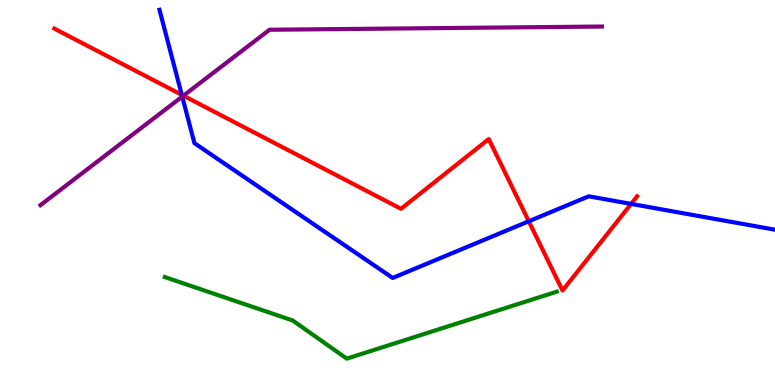[{'lines': ['blue', 'red'], 'intersections': [{'x': 2.35, 'y': 7.54}, {'x': 6.82, 'y': 4.25}, {'x': 8.14, 'y': 4.7}]}, {'lines': ['green', 'red'], 'intersections': []}, {'lines': ['purple', 'red'], 'intersections': [{'x': 2.37, 'y': 7.51}]}, {'lines': ['blue', 'green'], 'intersections': []}, {'lines': ['blue', 'purple'], 'intersections': [{'x': 2.35, 'y': 7.49}]}, {'lines': ['green', 'purple'], 'intersections': []}]